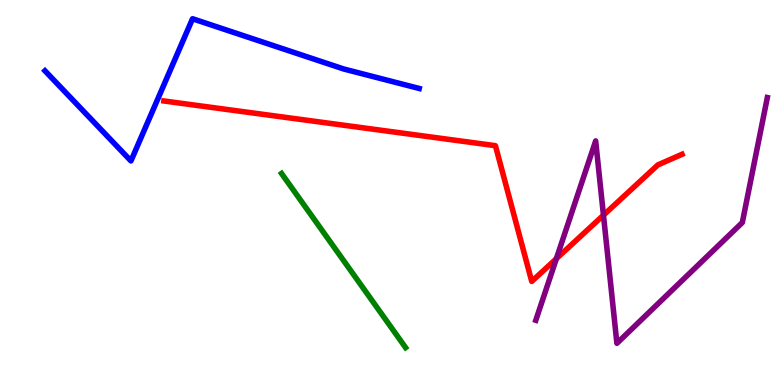[{'lines': ['blue', 'red'], 'intersections': []}, {'lines': ['green', 'red'], 'intersections': []}, {'lines': ['purple', 'red'], 'intersections': [{'x': 7.18, 'y': 3.28}, {'x': 7.79, 'y': 4.41}]}, {'lines': ['blue', 'green'], 'intersections': []}, {'lines': ['blue', 'purple'], 'intersections': []}, {'lines': ['green', 'purple'], 'intersections': []}]